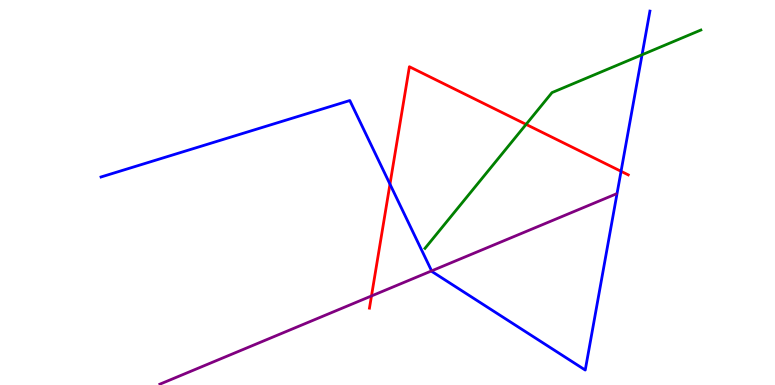[{'lines': ['blue', 'red'], 'intersections': [{'x': 5.03, 'y': 5.22}, {'x': 8.01, 'y': 5.55}]}, {'lines': ['green', 'red'], 'intersections': [{'x': 6.79, 'y': 6.77}]}, {'lines': ['purple', 'red'], 'intersections': [{'x': 4.79, 'y': 2.31}]}, {'lines': ['blue', 'green'], 'intersections': [{'x': 8.28, 'y': 8.58}]}, {'lines': ['blue', 'purple'], 'intersections': [{'x': 5.57, 'y': 2.96}]}, {'lines': ['green', 'purple'], 'intersections': []}]